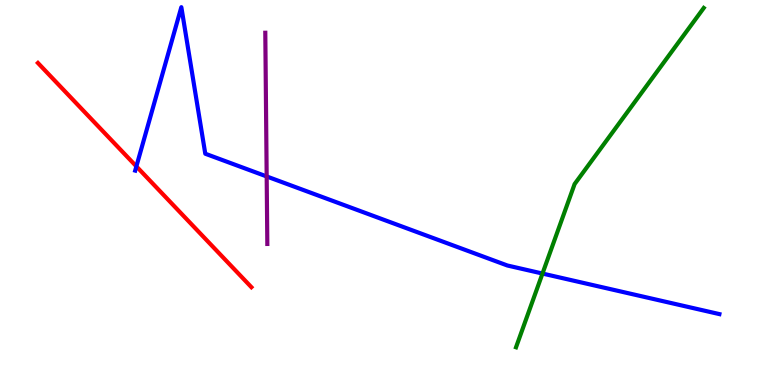[{'lines': ['blue', 'red'], 'intersections': [{'x': 1.76, 'y': 5.68}]}, {'lines': ['green', 'red'], 'intersections': []}, {'lines': ['purple', 'red'], 'intersections': []}, {'lines': ['blue', 'green'], 'intersections': [{'x': 7.0, 'y': 2.89}]}, {'lines': ['blue', 'purple'], 'intersections': [{'x': 3.44, 'y': 5.42}]}, {'lines': ['green', 'purple'], 'intersections': []}]